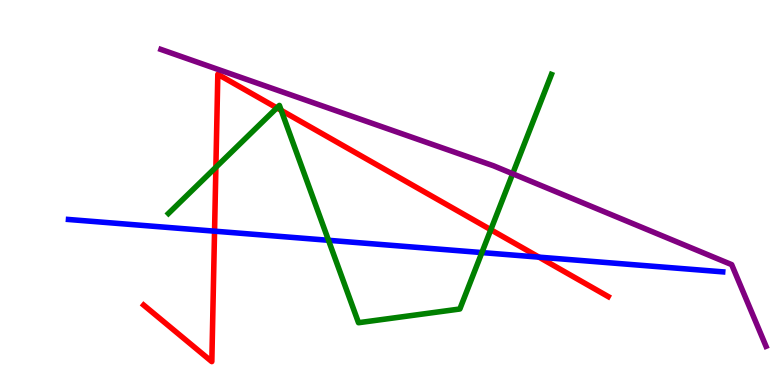[{'lines': ['blue', 'red'], 'intersections': [{'x': 2.77, 'y': 4.0}, {'x': 6.95, 'y': 3.32}]}, {'lines': ['green', 'red'], 'intersections': [{'x': 2.79, 'y': 5.66}, {'x': 3.57, 'y': 7.2}, {'x': 3.63, 'y': 7.13}, {'x': 6.33, 'y': 4.03}]}, {'lines': ['purple', 'red'], 'intersections': []}, {'lines': ['blue', 'green'], 'intersections': [{'x': 4.24, 'y': 3.76}, {'x': 6.22, 'y': 3.44}]}, {'lines': ['blue', 'purple'], 'intersections': []}, {'lines': ['green', 'purple'], 'intersections': [{'x': 6.62, 'y': 5.49}]}]